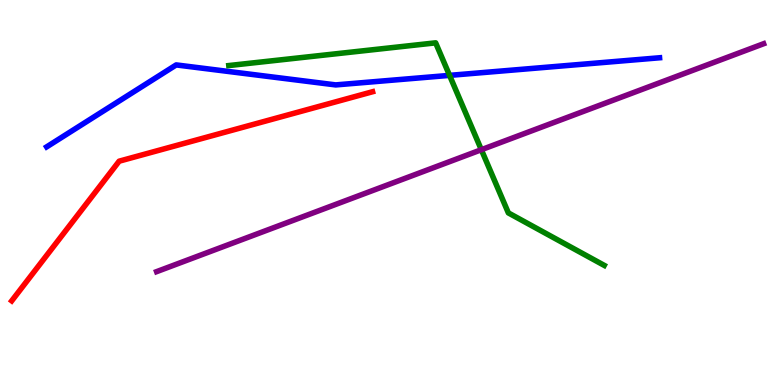[{'lines': ['blue', 'red'], 'intersections': []}, {'lines': ['green', 'red'], 'intersections': []}, {'lines': ['purple', 'red'], 'intersections': []}, {'lines': ['blue', 'green'], 'intersections': [{'x': 5.8, 'y': 8.04}]}, {'lines': ['blue', 'purple'], 'intersections': []}, {'lines': ['green', 'purple'], 'intersections': [{'x': 6.21, 'y': 6.11}]}]